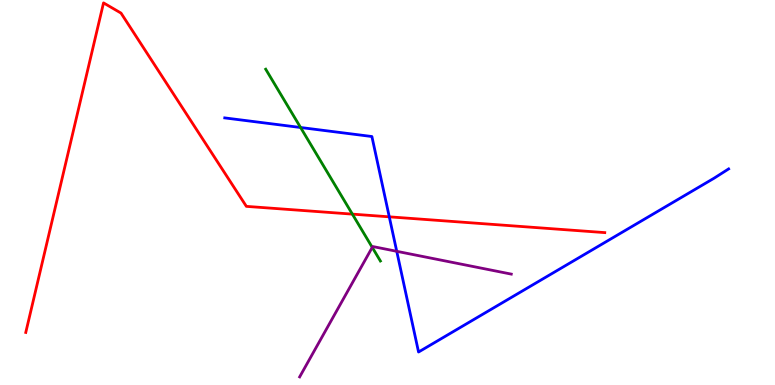[{'lines': ['blue', 'red'], 'intersections': [{'x': 5.02, 'y': 4.37}]}, {'lines': ['green', 'red'], 'intersections': [{'x': 4.55, 'y': 4.44}]}, {'lines': ['purple', 'red'], 'intersections': []}, {'lines': ['blue', 'green'], 'intersections': [{'x': 3.88, 'y': 6.69}]}, {'lines': ['blue', 'purple'], 'intersections': [{'x': 5.12, 'y': 3.47}]}, {'lines': ['green', 'purple'], 'intersections': [{'x': 4.8, 'y': 3.57}]}]